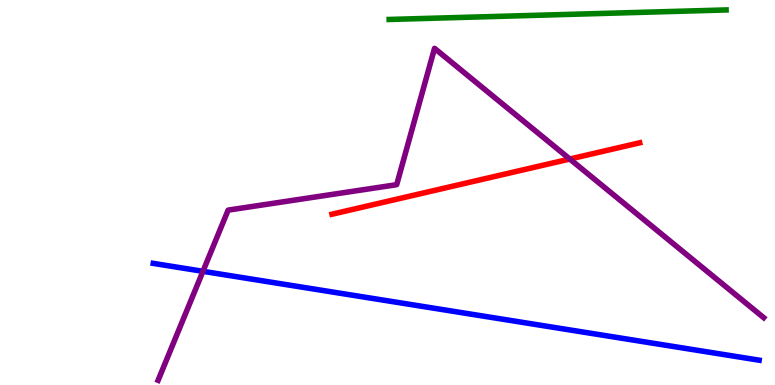[{'lines': ['blue', 'red'], 'intersections': []}, {'lines': ['green', 'red'], 'intersections': []}, {'lines': ['purple', 'red'], 'intersections': [{'x': 7.35, 'y': 5.87}]}, {'lines': ['blue', 'green'], 'intersections': []}, {'lines': ['blue', 'purple'], 'intersections': [{'x': 2.62, 'y': 2.95}]}, {'lines': ['green', 'purple'], 'intersections': []}]